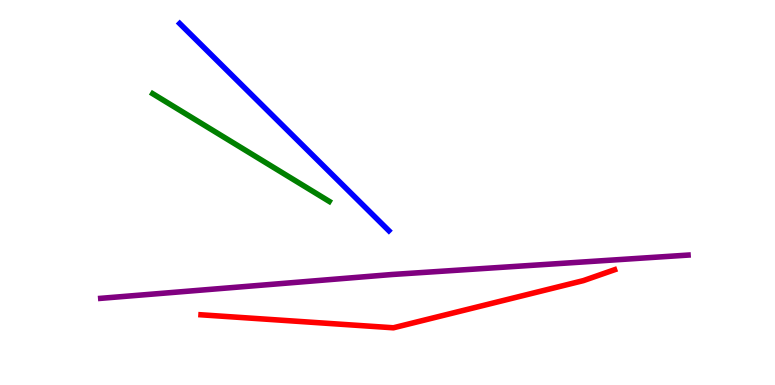[{'lines': ['blue', 'red'], 'intersections': []}, {'lines': ['green', 'red'], 'intersections': []}, {'lines': ['purple', 'red'], 'intersections': []}, {'lines': ['blue', 'green'], 'intersections': []}, {'lines': ['blue', 'purple'], 'intersections': []}, {'lines': ['green', 'purple'], 'intersections': []}]